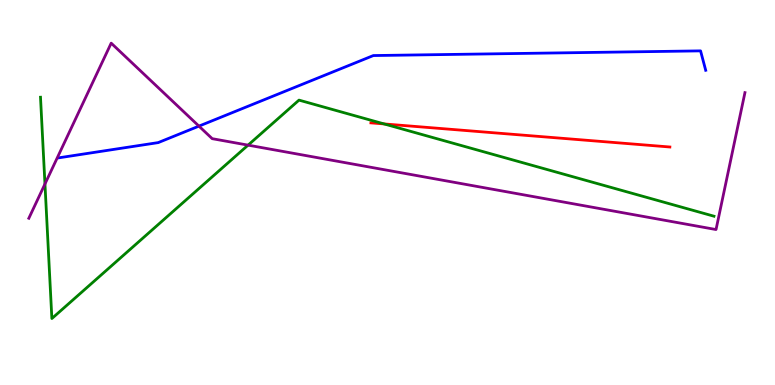[{'lines': ['blue', 'red'], 'intersections': []}, {'lines': ['green', 'red'], 'intersections': [{'x': 4.96, 'y': 6.78}]}, {'lines': ['purple', 'red'], 'intersections': []}, {'lines': ['blue', 'green'], 'intersections': []}, {'lines': ['blue', 'purple'], 'intersections': [{'x': 2.57, 'y': 6.72}]}, {'lines': ['green', 'purple'], 'intersections': [{'x': 0.58, 'y': 5.22}, {'x': 3.2, 'y': 6.23}]}]